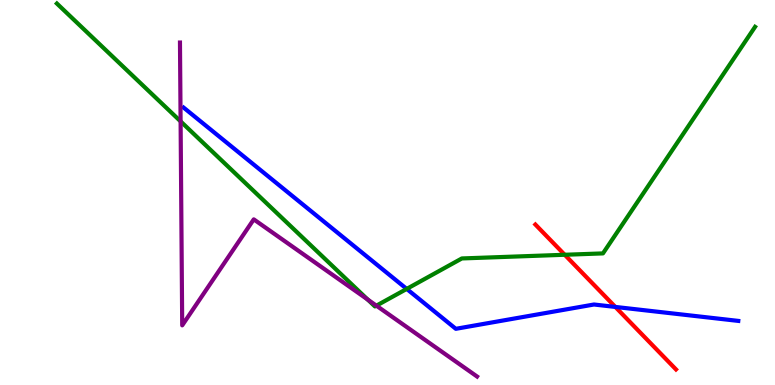[{'lines': ['blue', 'red'], 'intersections': [{'x': 7.94, 'y': 2.03}]}, {'lines': ['green', 'red'], 'intersections': [{'x': 7.29, 'y': 3.38}]}, {'lines': ['purple', 'red'], 'intersections': []}, {'lines': ['blue', 'green'], 'intersections': [{'x': 5.25, 'y': 2.5}]}, {'lines': ['blue', 'purple'], 'intersections': []}, {'lines': ['green', 'purple'], 'intersections': [{'x': 2.33, 'y': 6.85}, {'x': 4.74, 'y': 2.22}, {'x': 4.86, 'y': 2.06}]}]